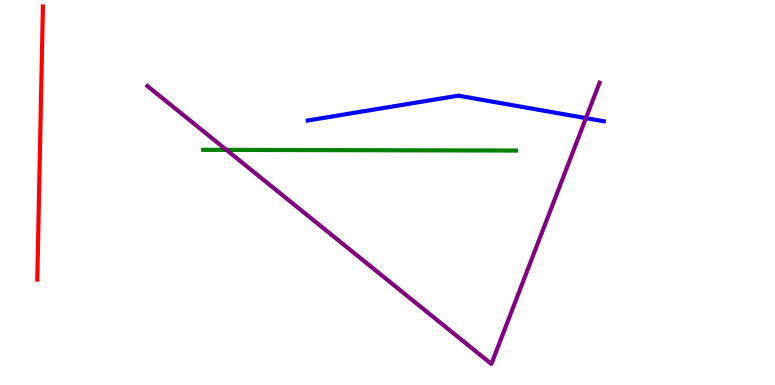[{'lines': ['blue', 'red'], 'intersections': []}, {'lines': ['green', 'red'], 'intersections': []}, {'lines': ['purple', 'red'], 'intersections': []}, {'lines': ['blue', 'green'], 'intersections': []}, {'lines': ['blue', 'purple'], 'intersections': [{'x': 7.56, 'y': 6.93}]}, {'lines': ['green', 'purple'], 'intersections': [{'x': 2.92, 'y': 6.11}]}]